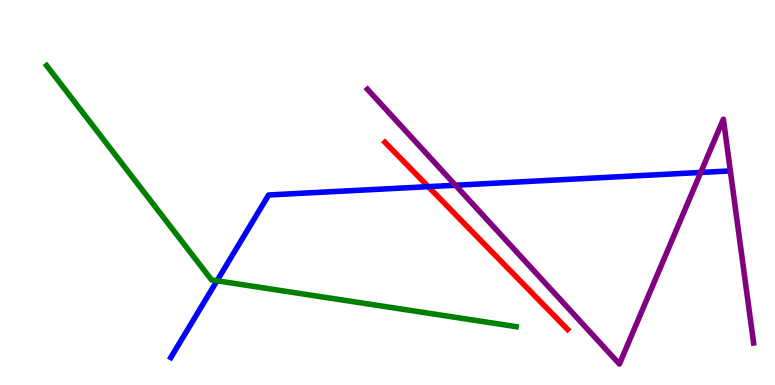[{'lines': ['blue', 'red'], 'intersections': [{'x': 5.53, 'y': 5.15}]}, {'lines': ['green', 'red'], 'intersections': []}, {'lines': ['purple', 'red'], 'intersections': []}, {'lines': ['blue', 'green'], 'intersections': [{'x': 2.8, 'y': 2.71}]}, {'lines': ['blue', 'purple'], 'intersections': [{'x': 5.88, 'y': 5.19}, {'x': 9.04, 'y': 5.52}]}, {'lines': ['green', 'purple'], 'intersections': []}]